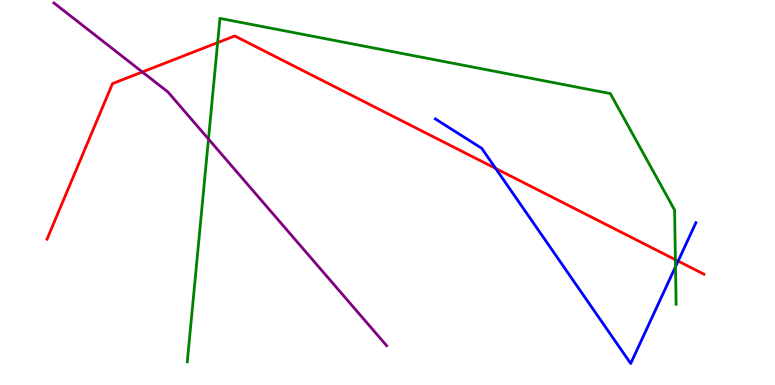[{'lines': ['blue', 'red'], 'intersections': [{'x': 6.4, 'y': 5.62}, {'x': 8.75, 'y': 3.22}]}, {'lines': ['green', 'red'], 'intersections': [{'x': 2.81, 'y': 8.89}, {'x': 8.71, 'y': 3.25}]}, {'lines': ['purple', 'red'], 'intersections': [{'x': 1.84, 'y': 8.13}]}, {'lines': ['blue', 'green'], 'intersections': [{'x': 8.72, 'y': 3.07}]}, {'lines': ['blue', 'purple'], 'intersections': []}, {'lines': ['green', 'purple'], 'intersections': [{'x': 2.69, 'y': 6.39}]}]